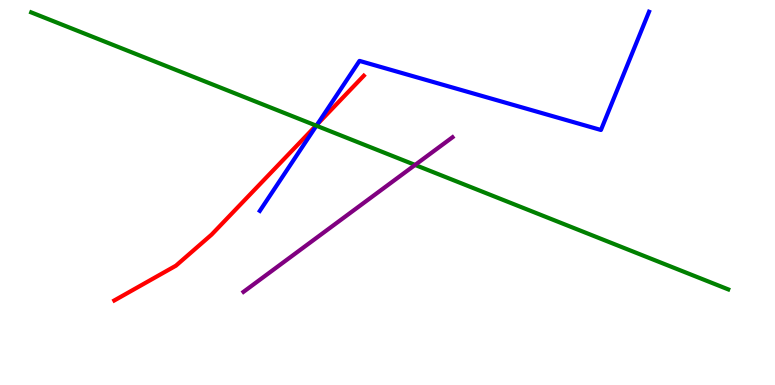[{'lines': ['blue', 'red'], 'intersections': [{'x': 4.1, 'y': 6.78}]}, {'lines': ['green', 'red'], 'intersections': [{'x': 4.08, 'y': 6.74}]}, {'lines': ['purple', 'red'], 'intersections': []}, {'lines': ['blue', 'green'], 'intersections': [{'x': 4.08, 'y': 6.73}]}, {'lines': ['blue', 'purple'], 'intersections': []}, {'lines': ['green', 'purple'], 'intersections': [{'x': 5.36, 'y': 5.72}]}]